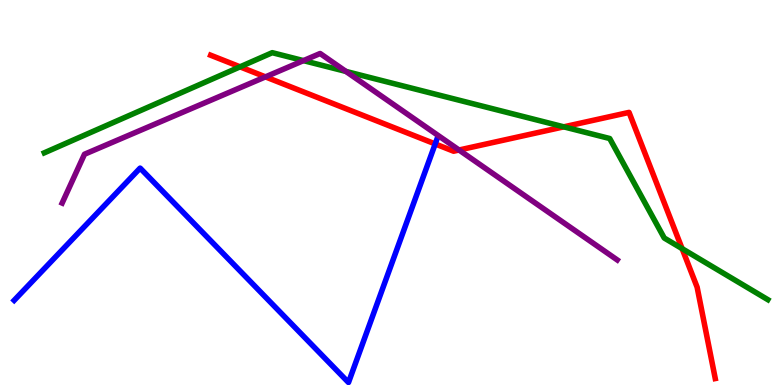[{'lines': ['blue', 'red'], 'intersections': [{'x': 5.62, 'y': 6.26}]}, {'lines': ['green', 'red'], 'intersections': [{'x': 3.1, 'y': 8.26}, {'x': 7.27, 'y': 6.71}, {'x': 8.8, 'y': 3.54}]}, {'lines': ['purple', 'red'], 'intersections': [{'x': 3.43, 'y': 8.0}, {'x': 5.92, 'y': 6.1}]}, {'lines': ['blue', 'green'], 'intersections': []}, {'lines': ['blue', 'purple'], 'intersections': []}, {'lines': ['green', 'purple'], 'intersections': [{'x': 3.92, 'y': 8.43}, {'x': 4.46, 'y': 8.14}]}]